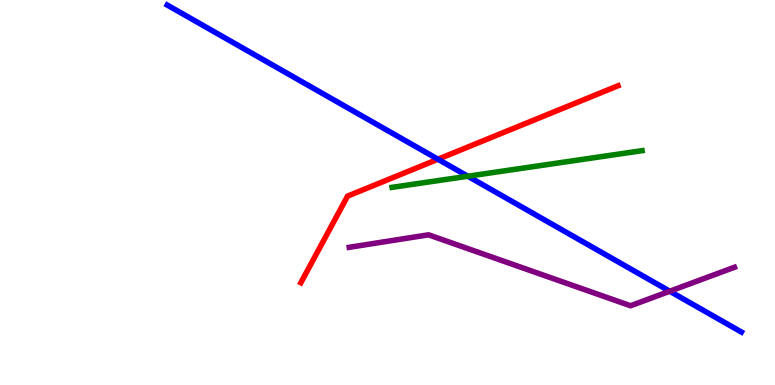[{'lines': ['blue', 'red'], 'intersections': [{'x': 5.65, 'y': 5.86}]}, {'lines': ['green', 'red'], 'intersections': []}, {'lines': ['purple', 'red'], 'intersections': []}, {'lines': ['blue', 'green'], 'intersections': [{'x': 6.04, 'y': 5.42}]}, {'lines': ['blue', 'purple'], 'intersections': [{'x': 8.64, 'y': 2.44}]}, {'lines': ['green', 'purple'], 'intersections': []}]